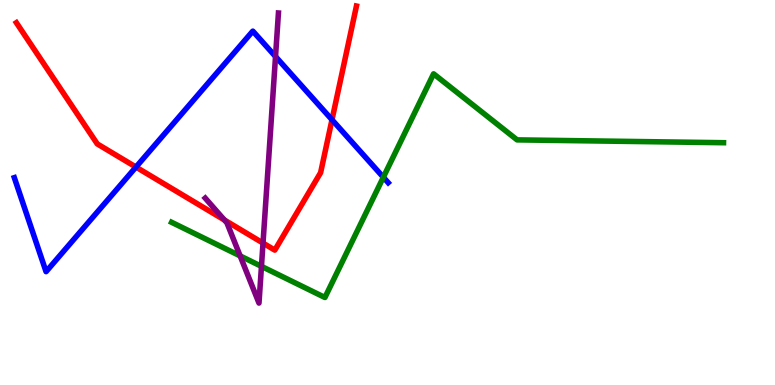[{'lines': ['blue', 'red'], 'intersections': [{'x': 1.75, 'y': 5.66}, {'x': 4.28, 'y': 6.89}]}, {'lines': ['green', 'red'], 'intersections': []}, {'lines': ['purple', 'red'], 'intersections': [{'x': 2.89, 'y': 4.29}, {'x': 3.39, 'y': 3.69}]}, {'lines': ['blue', 'green'], 'intersections': [{'x': 4.95, 'y': 5.4}]}, {'lines': ['blue', 'purple'], 'intersections': [{'x': 3.56, 'y': 8.53}]}, {'lines': ['green', 'purple'], 'intersections': [{'x': 3.1, 'y': 3.35}, {'x': 3.37, 'y': 3.08}]}]